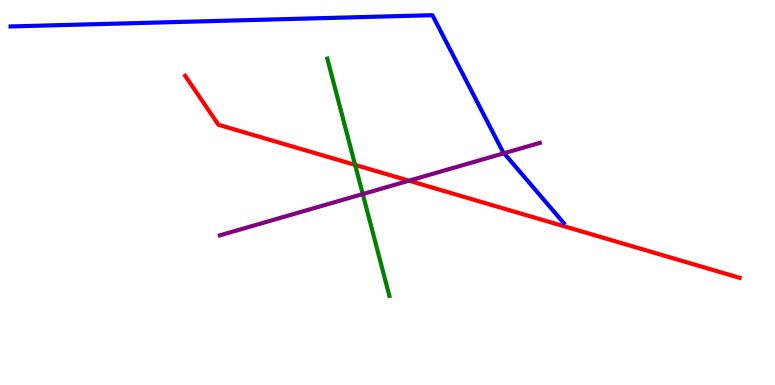[{'lines': ['blue', 'red'], 'intersections': []}, {'lines': ['green', 'red'], 'intersections': [{'x': 4.58, 'y': 5.72}]}, {'lines': ['purple', 'red'], 'intersections': [{'x': 5.28, 'y': 5.31}]}, {'lines': ['blue', 'green'], 'intersections': []}, {'lines': ['blue', 'purple'], 'intersections': [{'x': 6.5, 'y': 6.02}]}, {'lines': ['green', 'purple'], 'intersections': [{'x': 4.68, 'y': 4.96}]}]